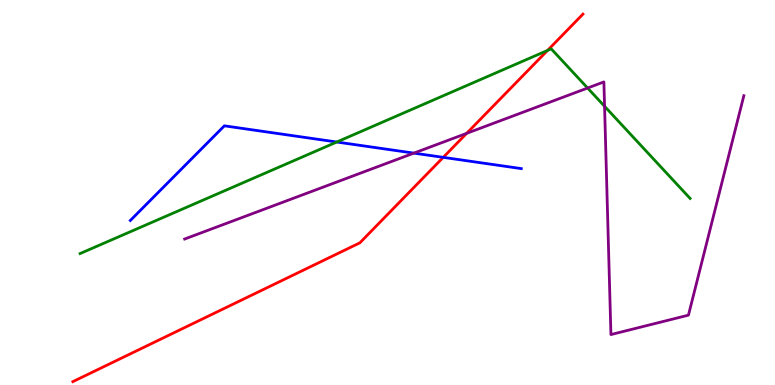[{'lines': ['blue', 'red'], 'intersections': [{'x': 5.72, 'y': 5.91}]}, {'lines': ['green', 'red'], 'intersections': [{'x': 7.06, 'y': 8.69}]}, {'lines': ['purple', 'red'], 'intersections': [{'x': 6.02, 'y': 6.54}]}, {'lines': ['blue', 'green'], 'intersections': [{'x': 4.35, 'y': 6.31}]}, {'lines': ['blue', 'purple'], 'intersections': [{'x': 5.34, 'y': 6.02}]}, {'lines': ['green', 'purple'], 'intersections': [{'x': 7.58, 'y': 7.71}, {'x': 7.8, 'y': 7.24}]}]